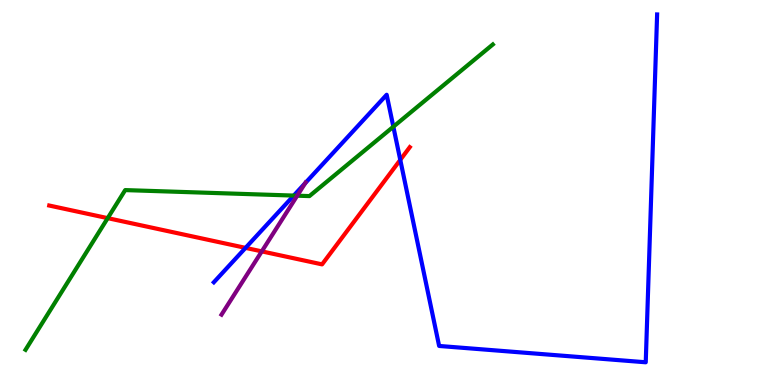[{'lines': ['blue', 'red'], 'intersections': [{'x': 3.17, 'y': 3.56}, {'x': 5.16, 'y': 5.85}]}, {'lines': ['green', 'red'], 'intersections': [{'x': 1.39, 'y': 4.33}]}, {'lines': ['purple', 'red'], 'intersections': [{'x': 3.38, 'y': 3.47}]}, {'lines': ['blue', 'green'], 'intersections': [{'x': 3.79, 'y': 4.92}, {'x': 5.08, 'y': 6.71}]}, {'lines': ['blue', 'purple'], 'intersections': [{'x': 3.94, 'y': 5.24}]}, {'lines': ['green', 'purple'], 'intersections': [{'x': 3.84, 'y': 4.92}]}]